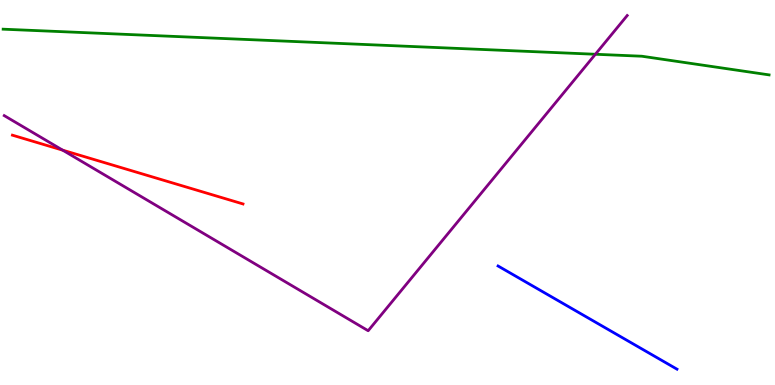[{'lines': ['blue', 'red'], 'intersections': []}, {'lines': ['green', 'red'], 'intersections': []}, {'lines': ['purple', 'red'], 'intersections': [{'x': 0.809, 'y': 6.1}]}, {'lines': ['blue', 'green'], 'intersections': []}, {'lines': ['blue', 'purple'], 'intersections': []}, {'lines': ['green', 'purple'], 'intersections': [{'x': 7.68, 'y': 8.59}]}]